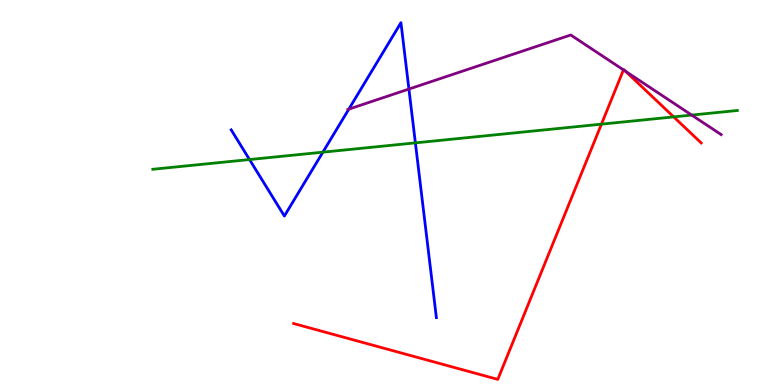[{'lines': ['blue', 'red'], 'intersections': []}, {'lines': ['green', 'red'], 'intersections': [{'x': 7.76, 'y': 6.78}, {'x': 8.69, 'y': 6.96}]}, {'lines': ['purple', 'red'], 'intersections': [{'x': 8.04, 'y': 8.18}, {'x': 8.07, 'y': 8.15}]}, {'lines': ['blue', 'green'], 'intersections': [{'x': 3.22, 'y': 5.86}, {'x': 4.17, 'y': 6.05}, {'x': 5.36, 'y': 6.29}]}, {'lines': ['blue', 'purple'], 'intersections': [{'x': 4.5, 'y': 7.17}, {'x': 5.28, 'y': 7.69}]}, {'lines': ['green', 'purple'], 'intersections': [{'x': 8.93, 'y': 7.01}]}]